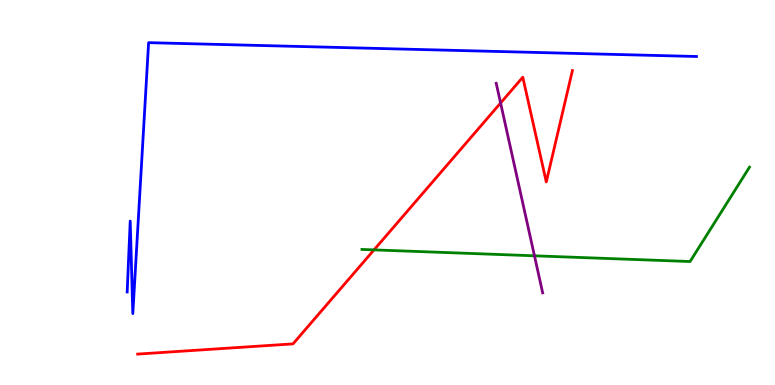[{'lines': ['blue', 'red'], 'intersections': []}, {'lines': ['green', 'red'], 'intersections': [{'x': 4.83, 'y': 3.51}]}, {'lines': ['purple', 'red'], 'intersections': [{'x': 6.46, 'y': 7.32}]}, {'lines': ['blue', 'green'], 'intersections': []}, {'lines': ['blue', 'purple'], 'intersections': []}, {'lines': ['green', 'purple'], 'intersections': [{'x': 6.9, 'y': 3.36}]}]